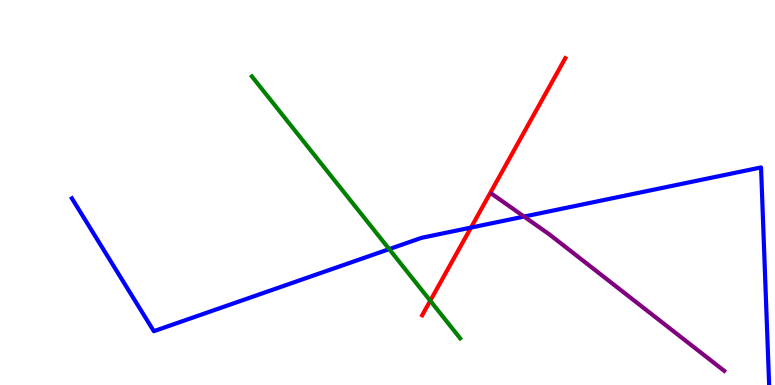[{'lines': ['blue', 'red'], 'intersections': [{'x': 6.08, 'y': 4.09}]}, {'lines': ['green', 'red'], 'intersections': [{'x': 5.55, 'y': 2.19}]}, {'lines': ['purple', 'red'], 'intersections': []}, {'lines': ['blue', 'green'], 'intersections': [{'x': 5.02, 'y': 3.53}]}, {'lines': ['blue', 'purple'], 'intersections': [{'x': 6.76, 'y': 4.37}]}, {'lines': ['green', 'purple'], 'intersections': []}]